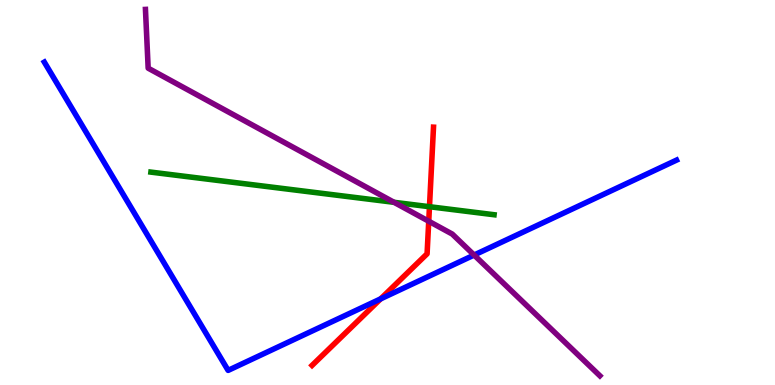[{'lines': ['blue', 'red'], 'intersections': [{'x': 4.91, 'y': 2.24}]}, {'lines': ['green', 'red'], 'intersections': [{'x': 5.54, 'y': 4.63}]}, {'lines': ['purple', 'red'], 'intersections': [{'x': 5.53, 'y': 4.25}]}, {'lines': ['blue', 'green'], 'intersections': []}, {'lines': ['blue', 'purple'], 'intersections': [{'x': 6.12, 'y': 3.38}]}, {'lines': ['green', 'purple'], 'intersections': [{'x': 5.08, 'y': 4.75}]}]